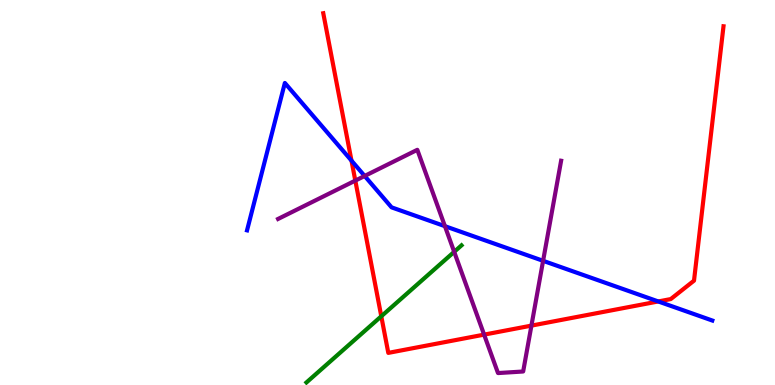[{'lines': ['blue', 'red'], 'intersections': [{'x': 4.54, 'y': 5.83}, {'x': 8.49, 'y': 2.17}]}, {'lines': ['green', 'red'], 'intersections': [{'x': 4.92, 'y': 1.78}]}, {'lines': ['purple', 'red'], 'intersections': [{'x': 4.58, 'y': 5.31}, {'x': 6.25, 'y': 1.31}, {'x': 6.86, 'y': 1.54}]}, {'lines': ['blue', 'green'], 'intersections': []}, {'lines': ['blue', 'purple'], 'intersections': [{'x': 4.71, 'y': 5.43}, {'x': 5.74, 'y': 4.13}, {'x': 7.01, 'y': 3.23}]}, {'lines': ['green', 'purple'], 'intersections': [{'x': 5.86, 'y': 3.46}]}]